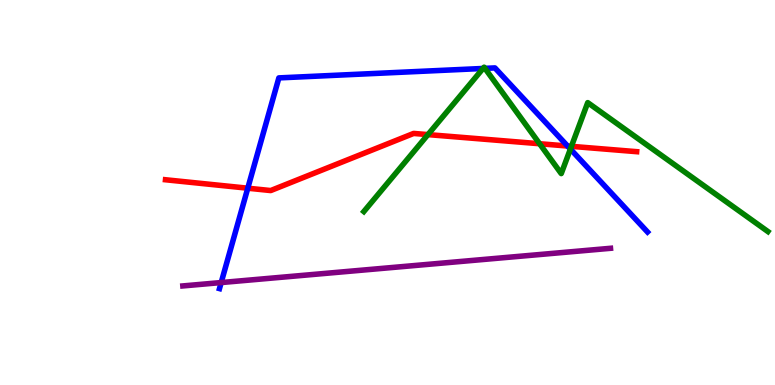[{'lines': ['blue', 'red'], 'intersections': [{'x': 3.2, 'y': 5.11}, {'x': 7.32, 'y': 6.21}]}, {'lines': ['green', 'red'], 'intersections': [{'x': 5.52, 'y': 6.5}, {'x': 6.96, 'y': 6.27}, {'x': 7.37, 'y': 6.2}]}, {'lines': ['purple', 'red'], 'intersections': []}, {'lines': ['blue', 'green'], 'intersections': [{'x': 6.23, 'y': 8.22}, {'x': 6.26, 'y': 8.22}, {'x': 7.36, 'y': 6.13}]}, {'lines': ['blue', 'purple'], 'intersections': [{'x': 2.85, 'y': 2.66}]}, {'lines': ['green', 'purple'], 'intersections': []}]